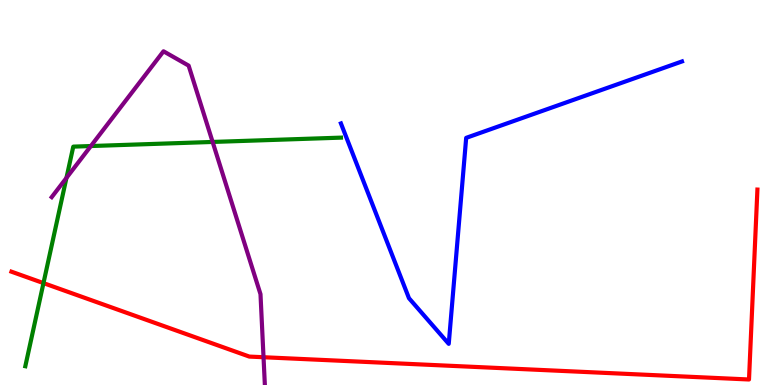[{'lines': ['blue', 'red'], 'intersections': []}, {'lines': ['green', 'red'], 'intersections': [{'x': 0.561, 'y': 2.65}]}, {'lines': ['purple', 'red'], 'intersections': [{'x': 3.4, 'y': 0.721}]}, {'lines': ['blue', 'green'], 'intersections': []}, {'lines': ['blue', 'purple'], 'intersections': []}, {'lines': ['green', 'purple'], 'intersections': [{'x': 0.857, 'y': 5.38}, {'x': 1.17, 'y': 6.21}, {'x': 2.74, 'y': 6.31}]}]